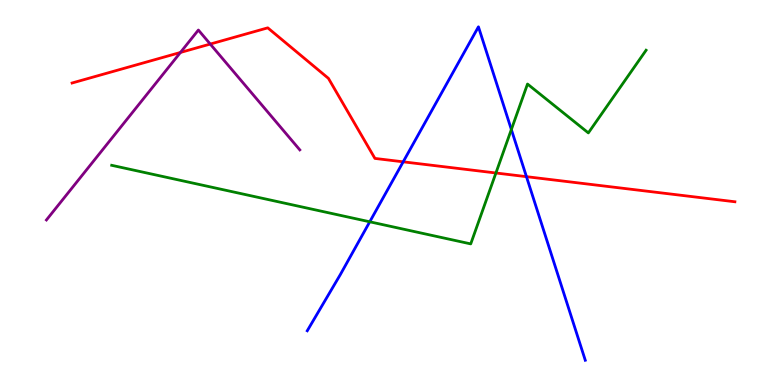[{'lines': ['blue', 'red'], 'intersections': [{'x': 5.2, 'y': 5.8}, {'x': 6.79, 'y': 5.41}]}, {'lines': ['green', 'red'], 'intersections': [{'x': 6.4, 'y': 5.51}]}, {'lines': ['purple', 'red'], 'intersections': [{'x': 2.33, 'y': 8.64}, {'x': 2.71, 'y': 8.86}]}, {'lines': ['blue', 'green'], 'intersections': [{'x': 4.77, 'y': 4.24}, {'x': 6.6, 'y': 6.64}]}, {'lines': ['blue', 'purple'], 'intersections': []}, {'lines': ['green', 'purple'], 'intersections': []}]